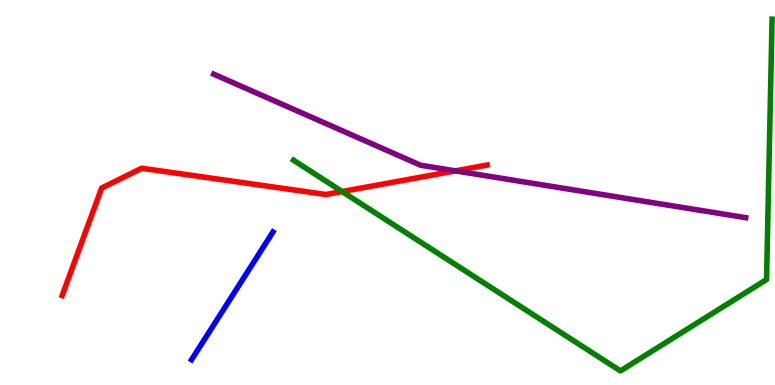[{'lines': ['blue', 'red'], 'intersections': []}, {'lines': ['green', 'red'], 'intersections': [{'x': 4.41, 'y': 5.02}]}, {'lines': ['purple', 'red'], 'intersections': [{'x': 5.88, 'y': 5.56}]}, {'lines': ['blue', 'green'], 'intersections': []}, {'lines': ['blue', 'purple'], 'intersections': []}, {'lines': ['green', 'purple'], 'intersections': []}]